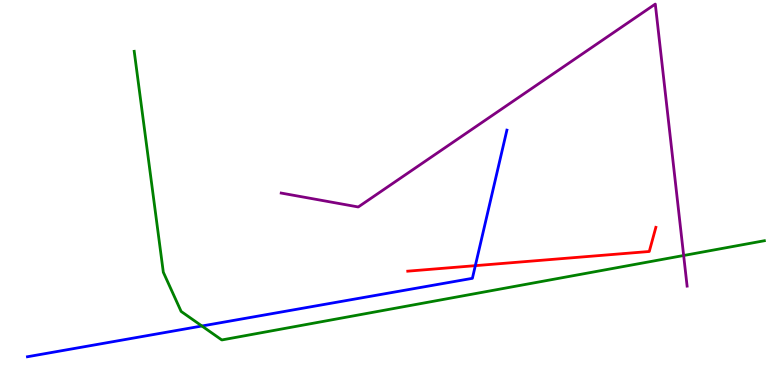[{'lines': ['blue', 'red'], 'intersections': [{'x': 6.13, 'y': 3.1}]}, {'lines': ['green', 'red'], 'intersections': []}, {'lines': ['purple', 'red'], 'intersections': []}, {'lines': ['blue', 'green'], 'intersections': [{'x': 2.61, 'y': 1.53}]}, {'lines': ['blue', 'purple'], 'intersections': []}, {'lines': ['green', 'purple'], 'intersections': [{'x': 8.82, 'y': 3.36}]}]